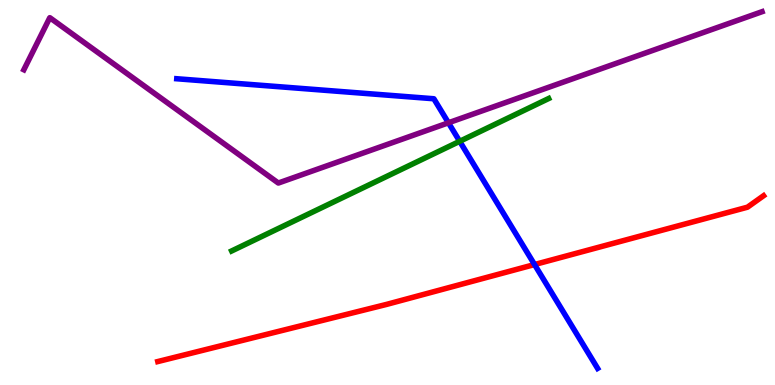[{'lines': ['blue', 'red'], 'intersections': [{'x': 6.9, 'y': 3.13}]}, {'lines': ['green', 'red'], 'intersections': []}, {'lines': ['purple', 'red'], 'intersections': []}, {'lines': ['blue', 'green'], 'intersections': [{'x': 5.93, 'y': 6.33}]}, {'lines': ['blue', 'purple'], 'intersections': [{'x': 5.79, 'y': 6.81}]}, {'lines': ['green', 'purple'], 'intersections': []}]